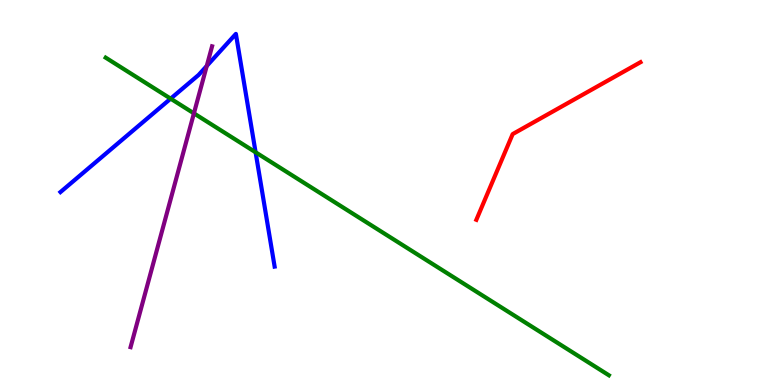[{'lines': ['blue', 'red'], 'intersections': []}, {'lines': ['green', 'red'], 'intersections': []}, {'lines': ['purple', 'red'], 'intersections': []}, {'lines': ['blue', 'green'], 'intersections': [{'x': 2.2, 'y': 7.44}, {'x': 3.3, 'y': 6.04}]}, {'lines': ['blue', 'purple'], 'intersections': [{'x': 2.67, 'y': 8.29}]}, {'lines': ['green', 'purple'], 'intersections': [{'x': 2.5, 'y': 7.06}]}]